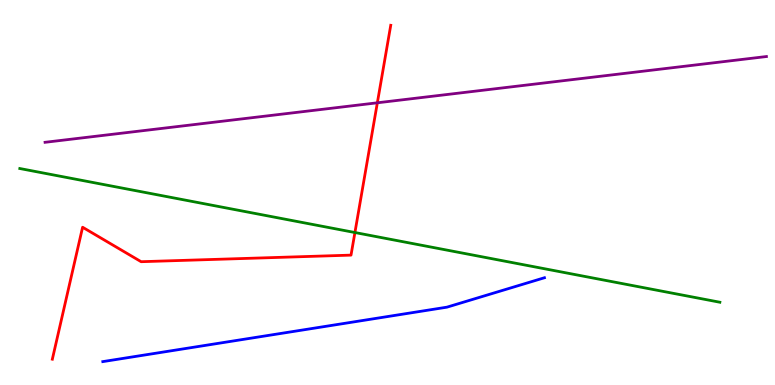[{'lines': ['blue', 'red'], 'intersections': []}, {'lines': ['green', 'red'], 'intersections': [{'x': 4.58, 'y': 3.96}]}, {'lines': ['purple', 'red'], 'intersections': [{'x': 4.87, 'y': 7.33}]}, {'lines': ['blue', 'green'], 'intersections': []}, {'lines': ['blue', 'purple'], 'intersections': []}, {'lines': ['green', 'purple'], 'intersections': []}]